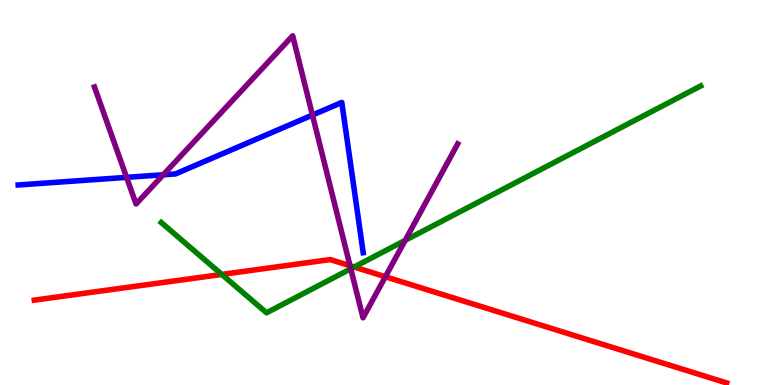[{'lines': ['blue', 'red'], 'intersections': []}, {'lines': ['green', 'red'], 'intersections': [{'x': 2.86, 'y': 2.87}, {'x': 4.57, 'y': 3.06}]}, {'lines': ['purple', 'red'], 'intersections': [{'x': 4.52, 'y': 3.1}, {'x': 4.97, 'y': 2.81}]}, {'lines': ['blue', 'green'], 'intersections': []}, {'lines': ['blue', 'purple'], 'intersections': [{'x': 1.63, 'y': 5.39}, {'x': 2.11, 'y': 5.46}, {'x': 4.03, 'y': 7.01}]}, {'lines': ['green', 'purple'], 'intersections': [{'x': 4.53, 'y': 3.02}, {'x': 5.23, 'y': 3.76}]}]